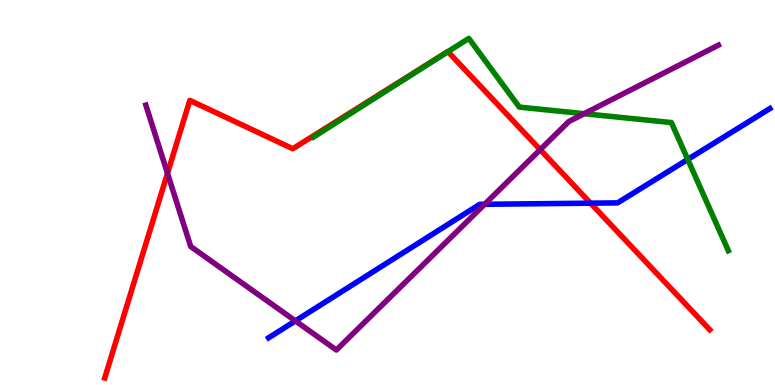[{'lines': ['blue', 'red'], 'intersections': [{'x': 7.62, 'y': 4.72}]}, {'lines': ['green', 'red'], 'intersections': [{'x': 5.78, 'y': 8.66}]}, {'lines': ['purple', 'red'], 'intersections': [{'x': 2.16, 'y': 5.5}, {'x': 6.97, 'y': 6.11}]}, {'lines': ['blue', 'green'], 'intersections': [{'x': 8.87, 'y': 5.86}]}, {'lines': ['blue', 'purple'], 'intersections': [{'x': 3.81, 'y': 1.66}, {'x': 6.25, 'y': 4.69}]}, {'lines': ['green', 'purple'], 'intersections': [{'x': 7.54, 'y': 7.05}]}]